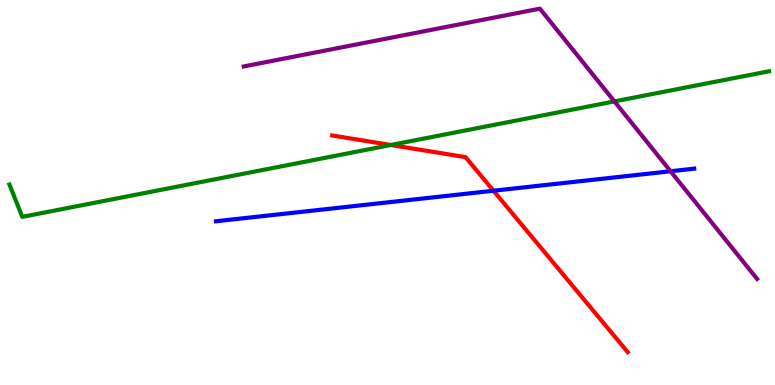[{'lines': ['blue', 'red'], 'intersections': [{'x': 6.37, 'y': 5.05}]}, {'lines': ['green', 'red'], 'intersections': [{'x': 5.04, 'y': 6.23}]}, {'lines': ['purple', 'red'], 'intersections': []}, {'lines': ['blue', 'green'], 'intersections': []}, {'lines': ['blue', 'purple'], 'intersections': [{'x': 8.65, 'y': 5.55}]}, {'lines': ['green', 'purple'], 'intersections': [{'x': 7.93, 'y': 7.37}]}]